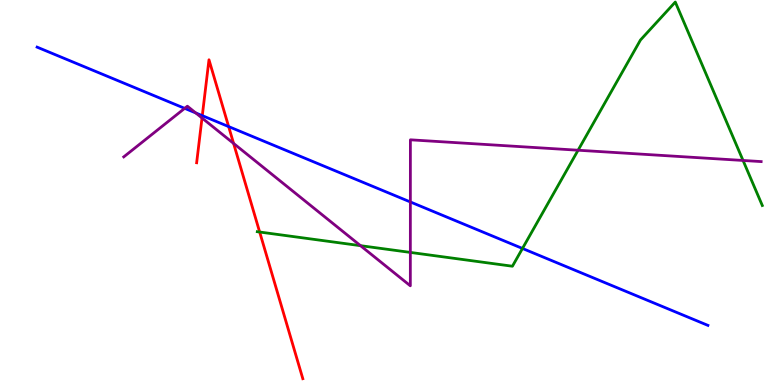[{'lines': ['blue', 'red'], 'intersections': [{'x': 2.61, 'y': 7.0}, {'x': 2.95, 'y': 6.71}]}, {'lines': ['green', 'red'], 'intersections': [{'x': 3.35, 'y': 3.97}]}, {'lines': ['purple', 'red'], 'intersections': [{'x': 2.61, 'y': 6.94}, {'x': 3.01, 'y': 6.27}]}, {'lines': ['blue', 'green'], 'intersections': [{'x': 6.74, 'y': 3.55}]}, {'lines': ['blue', 'purple'], 'intersections': [{'x': 2.38, 'y': 7.19}, {'x': 2.53, 'y': 7.07}, {'x': 5.3, 'y': 4.75}]}, {'lines': ['green', 'purple'], 'intersections': [{'x': 4.65, 'y': 3.62}, {'x': 5.29, 'y': 3.44}, {'x': 7.46, 'y': 6.1}, {'x': 9.59, 'y': 5.83}]}]